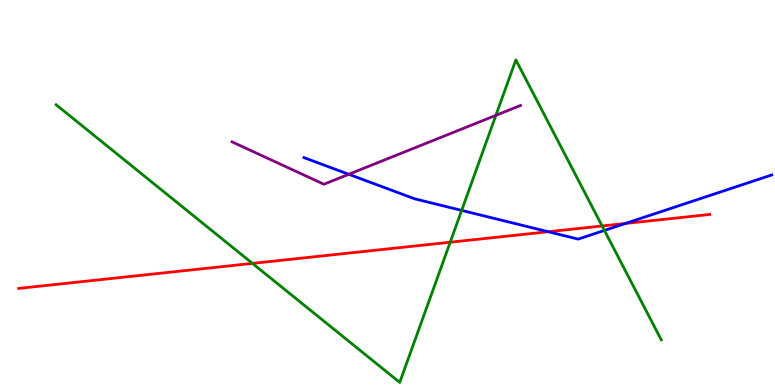[{'lines': ['blue', 'red'], 'intersections': [{'x': 7.07, 'y': 3.98}, {'x': 8.07, 'y': 4.2}]}, {'lines': ['green', 'red'], 'intersections': [{'x': 3.26, 'y': 3.16}, {'x': 5.81, 'y': 3.71}, {'x': 7.77, 'y': 4.13}]}, {'lines': ['purple', 'red'], 'intersections': []}, {'lines': ['blue', 'green'], 'intersections': [{'x': 5.96, 'y': 4.54}, {'x': 7.8, 'y': 4.02}]}, {'lines': ['blue', 'purple'], 'intersections': [{'x': 4.5, 'y': 5.47}]}, {'lines': ['green', 'purple'], 'intersections': [{'x': 6.4, 'y': 7.0}]}]